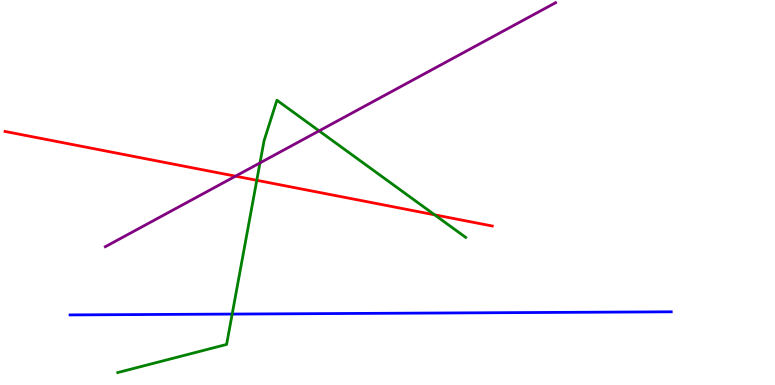[{'lines': ['blue', 'red'], 'intersections': []}, {'lines': ['green', 'red'], 'intersections': [{'x': 3.31, 'y': 5.32}, {'x': 5.61, 'y': 4.42}]}, {'lines': ['purple', 'red'], 'intersections': [{'x': 3.04, 'y': 5.42}]}, {'lines': ['blue', 'green'], 'intersections': [{'x': 3.0, 'y': 1.84}]}, {'lines': ['blue', 'purple'], 'intersections': []}, {'lines': ['green', 'purple'], 'intersections': [{'x': 3.35, 'y': 5.77}, {'x': 4.12, 'y': 6.6}]}]